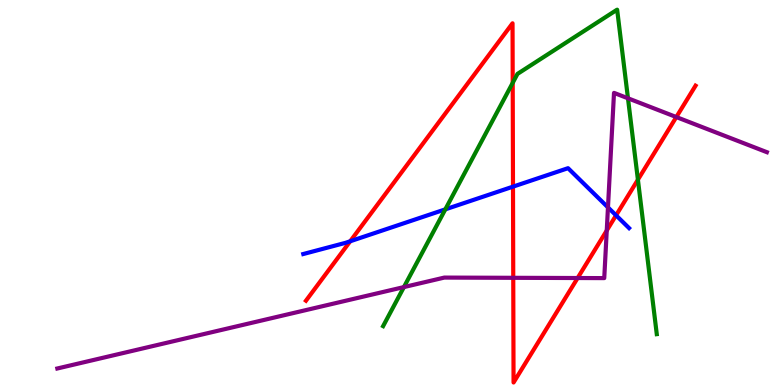[{'lines': ['blue', 'red'], 'intersections': [{'x': 4.52, 'y': 3.73}, {'x': 6.62, 'y': 5.15}, {'x': 7.95, 'y': 4.41}]}, {'lines': ['green', 'red'], 'intersections': [{'x': 6.62, 'y': 7.85}, {'x': 8.23, 'y': 5.33}]}, {'lines': ['purple', 'red'], 'intersections': [{'x': 6.62, 'y': 2.78}, {'x': 7.45, 'y': 2.78}, {'x': 7.83, 'y': 4.01}, {'x': 8.73, 'y': 6.96}]}, {'lines': ['blue', 'green'], 'intersections': [{'x': 5.75, 'y': 4.56}]}, {'lines': ['blue', 'purple'], 'intersections': [{'x': 7.84, 'y': 4.61}]}, {'lines': ['green', 'purple'], 'intersections': [{'x': 5.21, 'y': 2.54}, {'x': 8.1, 'y': 7.45}]}]